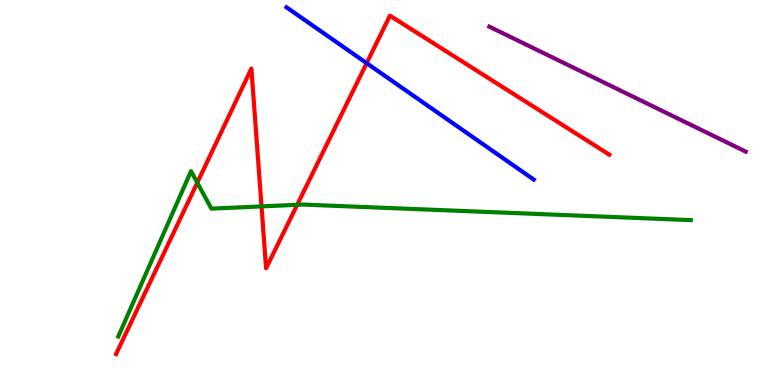[{'lines': ['blue', 'red'], 'intersections': [{'x': 4.73, 'y': 8.36}]}, {'lines': ['green', 'red'], 'intersections': [{'x': 2.55, 'y': 5.25}, {'x': 3.37, 'y': 4.64}, {'x': 3.83, 'y': 4.68}]}, {'lines': ['purple', 'red'], 'intersections': []}, {'lines': ['blue', 'green'], 'intersections': []}, {'lines': ['blue', 'purple'], 'intersections': []}, {'lines': ['green', 'purple'], 'intersections': []}]